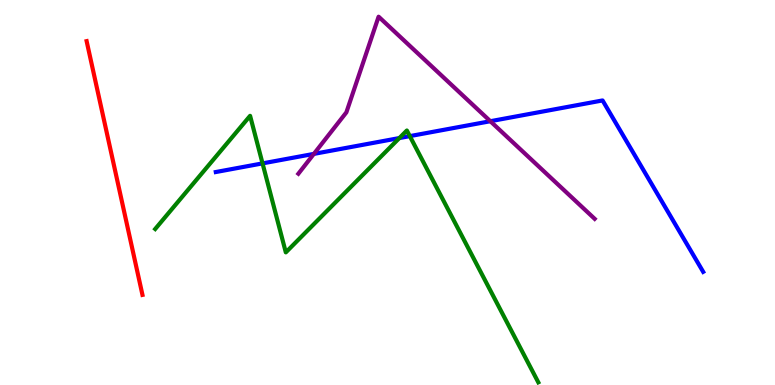[{'lines': ['blue', 'red'], 'intersections': []}, {'lines': ['green', 'red'], 'intersections': []}, {'lines': ['purple', 'red'], 'intersections': []}, {'lines': ['blue', 'green'], 'intersections': [{'x': 3.39, 'y': 5.76}, {'x': 5.15, 'y': 6.41}, {'x': 5.29, 'y': 6.46}]}, {'lines': ['blue', 'purple'], 'intersections': [{'x': 4.05, 'y': 6.0}, {'x': 6.33, 'y': 6.85}]}, {'lines': ['green', 'purple'], 'intersections': []}]